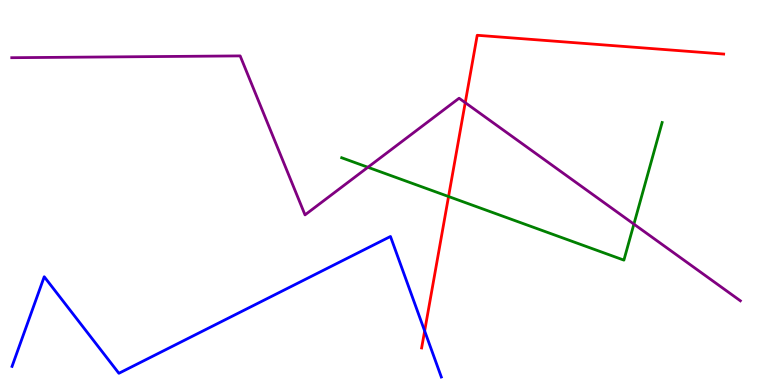[{'lines': ['blue', 'red'], 'intersections': [{'x': 5.48, 'y': 1.4}]}, {'lines': ['green', 'red'], 'intersections': [{'x': 5.79, 'y': 4.9}]}, {'lines': ['purple', 'red'], 'intersections': [{'x': 6.0, 'y': 7.33}]}, {'lines': ['blue', 'green'], 'intersections': []}, {'lines': ['blue', 'purple'], 'intersections': []}, {'lines': ['green', 'purple'], 'intersections': [{'x': 4.75, 'y': 5.66}, {'x': 8.18, 'y': 4.18}]}]